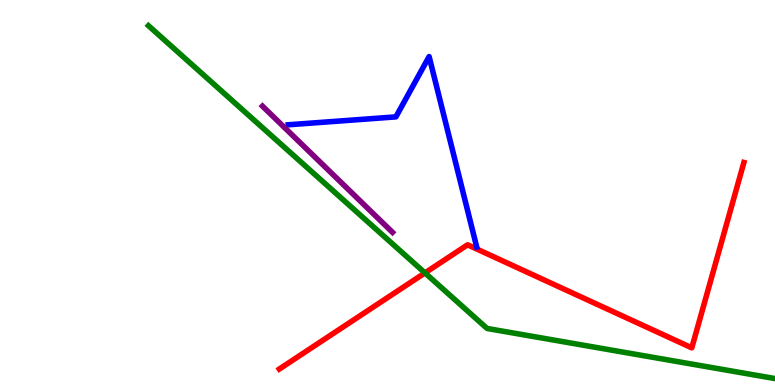[{'lines': ['blue', 'red'], 'intersections': []}, {'lines': ['green', 'red'], 'intersections': [{'x': 5.48, 'y': 2.91}]}, {'lines': ['purple', 'red'], 'intersections': []}, {'lines': ['blue', 'green'], 'intersections': []}, {'lines': ['blue', 'purple'], 'intersections': []}, {'lines': ['green', 'purple'], 'intersections': []}]